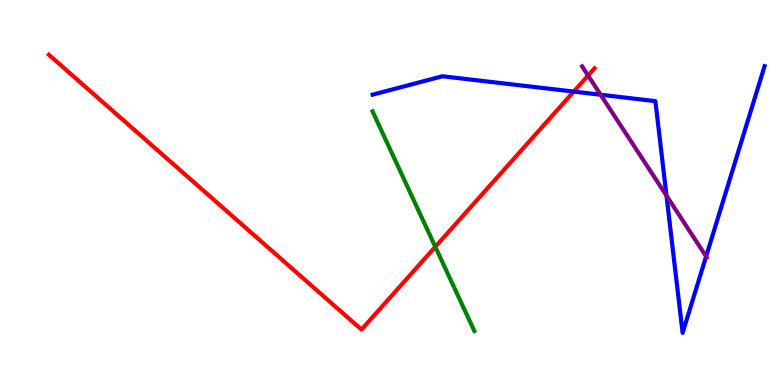[{'lines': ['blue', 'red'], 'intersections': [{'x': 7.4, 'y': 7.62}]}, {'lines': ['green', 'red'], 'intersections': [{'x': 5.62, 'y': 3.59}]}, {'lines': ['purple', 'red'], 'intersections': [{'x': 7.59, 'y': 8.04}]}, {'lines': ['blue', 'green'], 'intersections': []}, {'lines': ['blue', 'purple'], 'intersections': [{'x': 7.75, 'y': 7.54}, {'x': 8.6, 'y': 4.92}, {'x': 9.11, 'y': 3.34}]}, {'lines': ['green', 'purple'], 'intersections': []}]